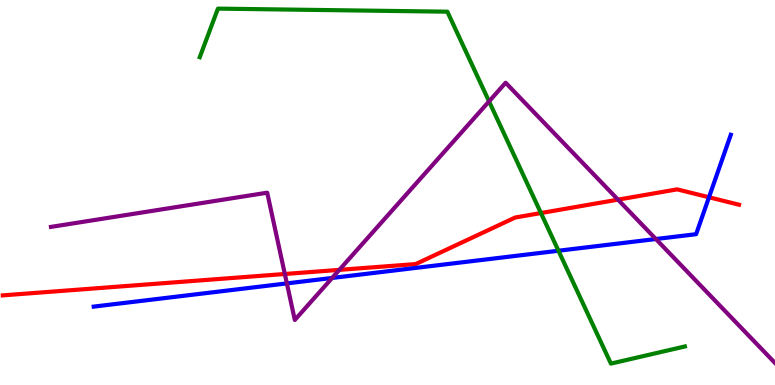[{'lines': ['blue', 'red'], 'intersections': [{'x': 9.15, 'y': 4.88}]}, {'lines': ['green', 'red'], 'intersections': [{'x': 6.98, 'y': 4.47}]}, {'lines': ['purple', 'red'], 'intersections': [{'x': 3.68, 'y': 2.88}, {'x': 4.38, 'y': 2.99}, {'x': 7.97, 'y': 4.81}]}, {'lines': ['blue', 'green'], 'intersections': [{'x': 7.21, 'y': 3.49}]}, {'lines': ['blue', 'purple'], 'intersections': [{'x': 3.7, 'y': 2.64}, {'x': 4.29, 'y': 2.78}, {'x': 8.46, 'y': 3.79}]}, {'lines': ['green', 'purple'], 'intersections': [{'x': 6.31, 'y': 7.37}]}]